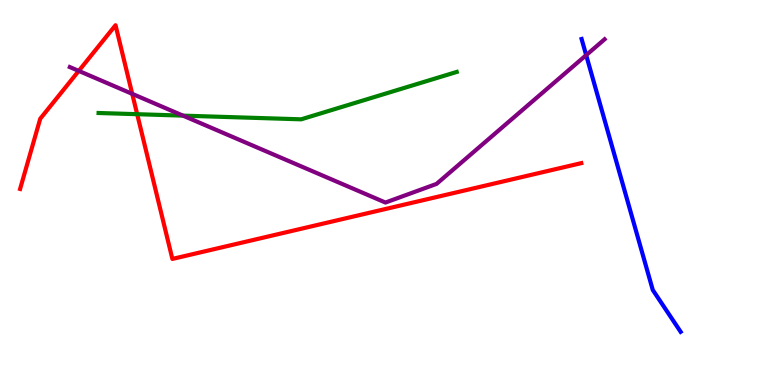[{'lines': ['blue', 'red'], 'intersections': []}, {'lines': ['green', 'red'], 'intersections': [{'x': 1.77, 'y': 7.03}]}, {'lines': ['purple', 'red'], 'intersections': [{'x': 1.02, 'y': 8.16}, {'x': 1.71, 'y': 7.56}]}, {'lines': ['blue', 'green'], 'intersections': []}, {'lines': ['blue', 'purple'], 'intersections': [{'x': 7.56, 'y': 8.57}]}, {'lines': ['green', 'purple'], 'intersections': [{'x': 2.36, 'y': 7.0}]}]